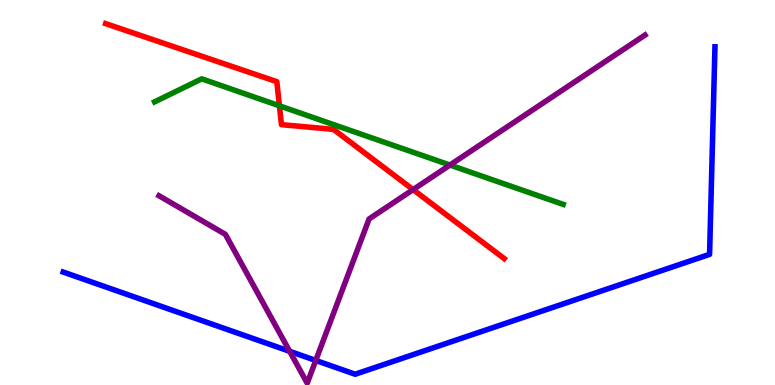[{'lines': ['blue', 'red'], 'intersections': []}, {'lines': ['green', 'red'], 'intersections': [{'x': 3.61, 'y': 7.25}]}, {'lines': ['purple', 'red'], 'intersections': [{'x': 5.33, 'y': 5.07}]}, {'lines': ['blue', 'green'], 'intersections': []}, {'lines': ['blue', 'purple'], 'intersections': [{'x': 3.74, 'y': 0.875}, {'x': 4.07, 'y': 0.638}]}, {'lines': ['green', 'purple'], 'intersections': [{'x': 5.81, 'y': 5.71}]}]